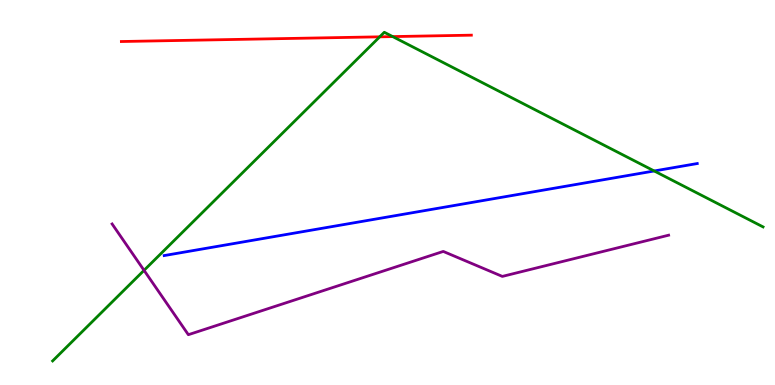[{'lines': ['blue', 'red'], 'intersections': []}, {'lines': ['green', 'red'], 'intersections': [{'x': 4.9, 'y': 9.04}, {'x': 5.07, 'y': 9.05}]}, {'lines': ['purple', 'red'], 'intersections': []}, {'lines': ['blue', 'green'], 'intersections': [{'x': 8.44, 'y': 5.56}]}, {'lines': ['blue', 'purple'], 'intersections': []}, {'lines': ['green', 'purple'], 'intersections': [{'x': 1.86, 'y': 2.98}]}]